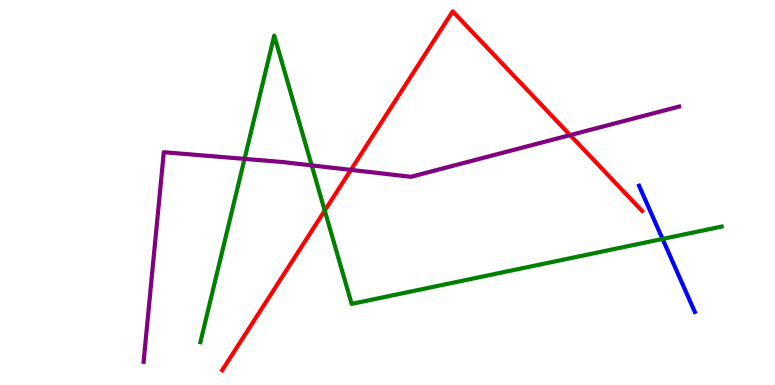[{'lines': ['blue', 'red'], 'intersections': []}, {'lines': ['green', 'red'], 'intersections': [{'x': 4.19, 'y': 4.53}]}, {'lines': ['purple', 'red'], 'intersections': [{'x': 4.53, 'y': 5.59}, {'x': 7.36, 'y': 6.49}]}, {'lines': ['blue', 'green'], 'intersections': [{'x': 8.55, 'y': 3.79}]}, {'lines': ['blue', 'purple'], 'intersections': []}, {'lines': ['green', 'purple'], 'intersections': [{'x': 3.16, 'y': 5.87}, {'x': 4.02, 'y': 5.7}]}]